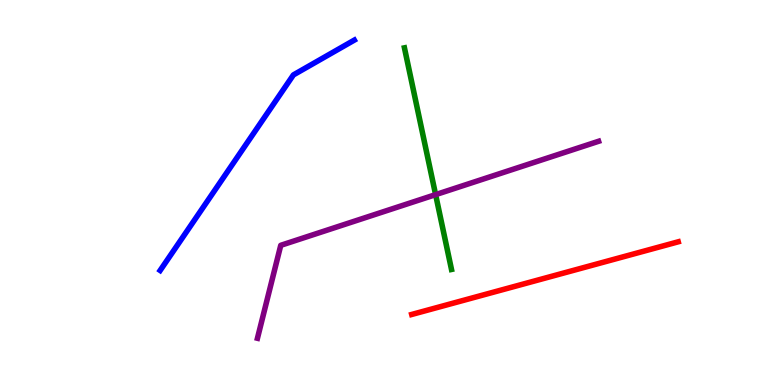[{'lines': ['blue', 'red'], 'intersections': []}, {'lines': ['green', 'red'], 'intersections': []}, {'lines': ['purple', 'red'], 'intersections': []}, {'lines': ['blue', 'green'], 'intersections': []}, {'lines': ['blue', 'purple'], 'intersections': []}, {'lines': ['green', 'purple'], 'intersections': [{'x': 5.62, 'y': 4.94}]}]